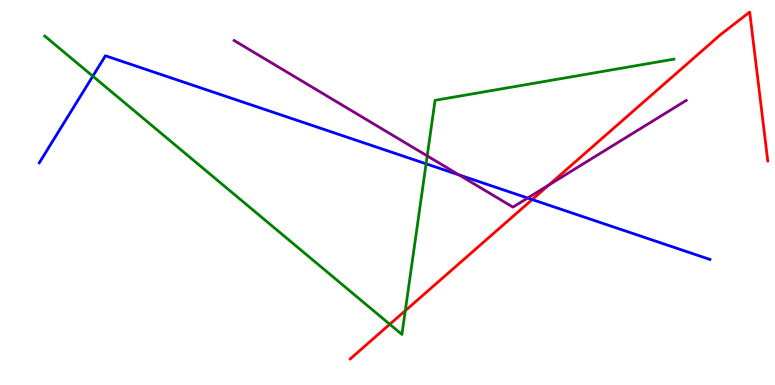[{'lines': ['blue', 'red'], 'intersections': [{'x': 6.87, 'y': 4.82}]}, {'lines': ['green', 'red'], 'intersections': [{'x': 5.03, 'y': 1.58}, {'x': 5.23, 'y': 1.93}]}, {'lines': ['purple', 'red'], 'intersections': [{'x': 7.08, 'y': 5.19}]}, {'lines': ['blue', 'green'], 'intersections': [{'x': 1.2, 'y': 8.02}, {'x': 5.5, 'y': 5.75}]}, {'lines': ['blue', 'purple'], 'intersections': [{'x': 5.92, 'y': 5.46}, {'x': 6.81, 'y': 4.86}]}, {'lines': ['green', 'purple'], 'intersections': [{'x': 5.51, 'y': 5.95}]}]